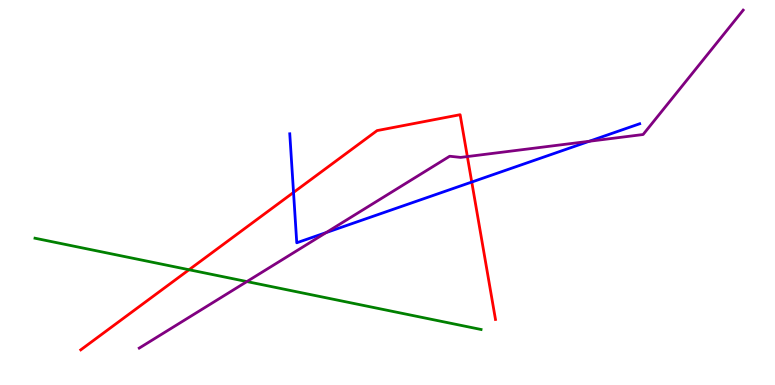[{'lines': ['blue', 'red'], 'intersections': [{'x': 3.79, 'y': 5.0}, {'x': 6.09, 'y': 5.27}]}, {'lines': ['green', 'red'], 'intersections': [{'x': 2.44, 'y': 2.99}]}, {'lines': ['purple', 'red'], 'intersections': [{'x': 6.03, 'y': 5.93}]}, {'lines': ['blue', 'green'], 'intersections': []}, {'lines': ['blue', 'purple'], 'intersections': [{'x': 4.21, 'y': 3.96}, {'x': 7.6, 'y': 6.33}]}, {'lines': ['green', 'purple'], 'intersections': [{'x': 3.19, 'y': 2.69}]}]